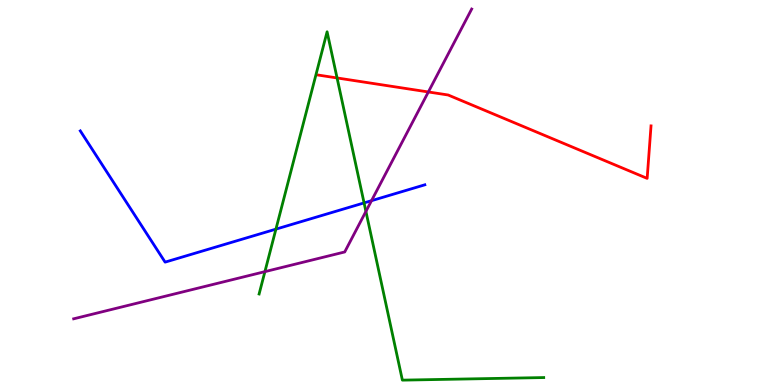[{'lines': ['blue', 'red'], 'intersections': []}, {'lines': ['green', 'red'], 'intersections': [{'x': 4.35, 'y': 7.98}]}, {'lines': ['purple', 'red'], 'intersections': [{'x': 5.53, 'y': 7.61}]}, {'lines': ['blue', 'green'], 'intersections': [{'x': 3.56, 'y': 4.05}, {'x': 4.7, 'y': 4.73}]}, {'lines': ['blue', 'purple'], 'intersections': [{'x': 4.79, 'y': 4.79}]}, {'lines': ['green', 'purple'], 'intersections': [{'x': 3.42, 'y': 2.94}, {'x': 4.72, 'y': 4.51}]}]